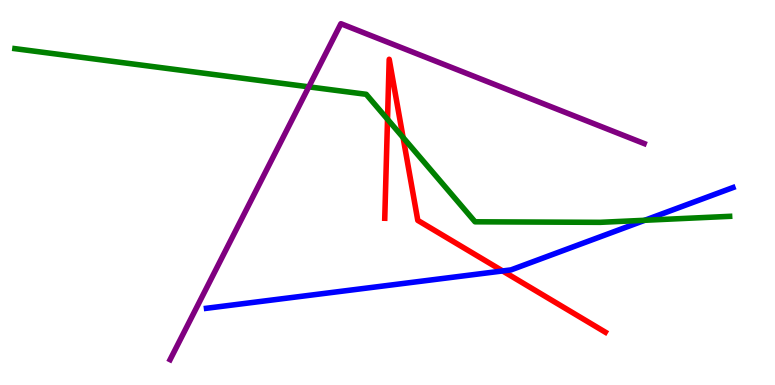[{'lines': ['blue', 'red'], 'intersections': [{'x': 6.49, 'y': 2.96}]}, {'lines': ['green', 'red'], 'intersections': [{'x': 5.0, 'y': 6.9}, {'x': 5.2, 'y': 6.43}]}, {'lines': ['purple', 'red'], 'intersections': []}, {'lines': ['blue', 'green'], 'intersections': [{'x': 8.32, 'y': 4.28}]}, {'lines': ['blue', 'purple'], 'intersections': []}, {'lines': ['green', 'purple'], 'intersections': [{'x': 3.98, 'y': 7.74}]}]